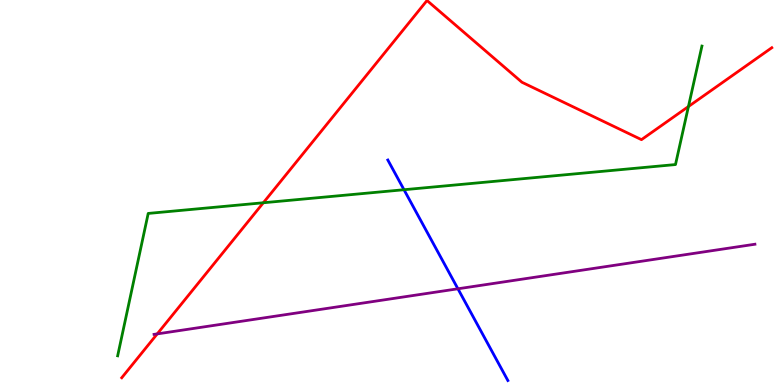[{'lines': ['blue', 'red'], 'intersections': []}, {'lines': ['green', 'red'], 'intersections': [{'x': 3.4, 'y': 4.73}, {'x': 8.88, 'y': 7.23}]}, {'lines': ['purple', 'red'], 'intersections': [{'x': 2.03, 'y': 1.33}]}, {'lines': ['blue', 'green'], 'intersections': [{'x': 5.21, 'y': 5.07}]}, {'lines': ['blue', 'purple'], 'intersections': [{'x': 5.91, 'y': 2.5}]}, {'lines': ['green', 'purple'], 'intersections': []}]